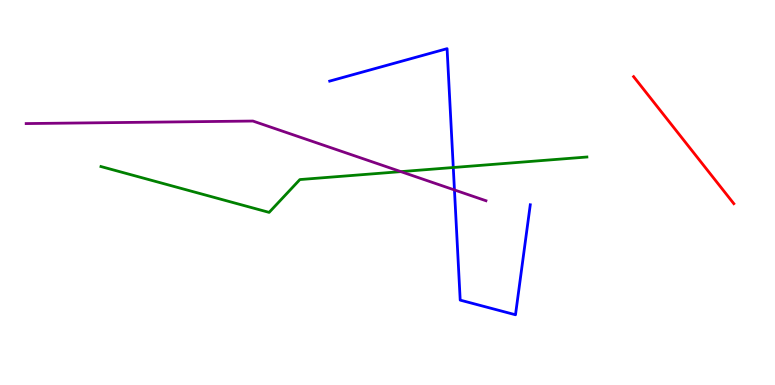[{'lines': ['blue', 'red'], 'intersections': []}, {'lines': ['green', 'red'], 'intersections': []}, {'lines': ['purple', 'red'], 'intersections': []}, {'lines': ['blue', 'green'], 'intersections': [{'x': 5.85, 'y': 5.65}]}, {'lines': ['blue', 'purple'], 'intersections': [{'x': 5.86, 'y': 5.07}]}, {'lines': ['green', 'purple'], 'intersections': [{'x': 5.17, 'y': 5.54}]}]